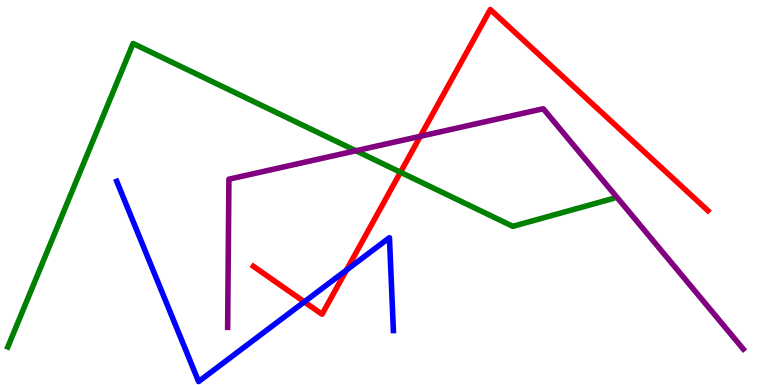[{'lines': ['blue', 'red'], 'intersections': [{'x': 3.93, 'y': 2.16}, {'x': 4.47, 'y': 2.98}]}, {'lines': ['green', 'red'], 'intersections': [{'x': 5.17, 'y': 5.53}]}, {'lines': ['purple', 'red'], 'intersections': [{'x': 5.42, 'y': 6.46}]}, {'lines': ['blue', 'green'], 'intersections': []}, {'lines': ['blue', 'purple'], 'intersections': []}, {'lines': ['green', 'purple'], 'intersections': [{'x': 4.59, 'y': 6.08}]}]